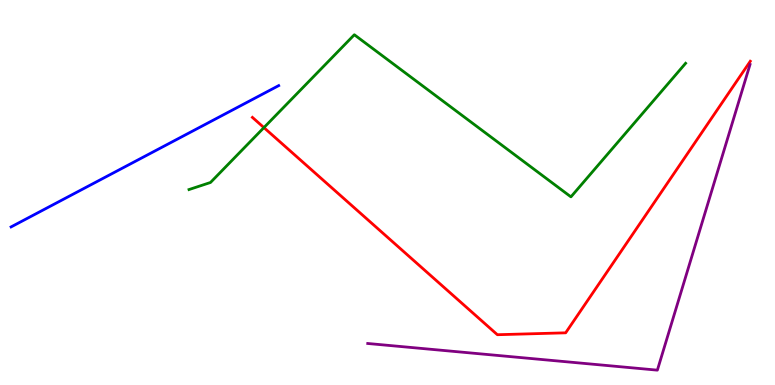[{'lines': ['blue', 'red'], 'intersections': []}, {'lines': ['green', 'red'], 'intersections': [{'x': 3.41, 'y': 6.69}]}, {'lines': ['purple', 'red'], 'intersections': []}, {'lines': ['blue', 'green'], 'intersections': []}, {'lines': ['blue', 'purple'], 'intersections': []}, {'lines': ['green', 'purple'], 'intersections': []}]